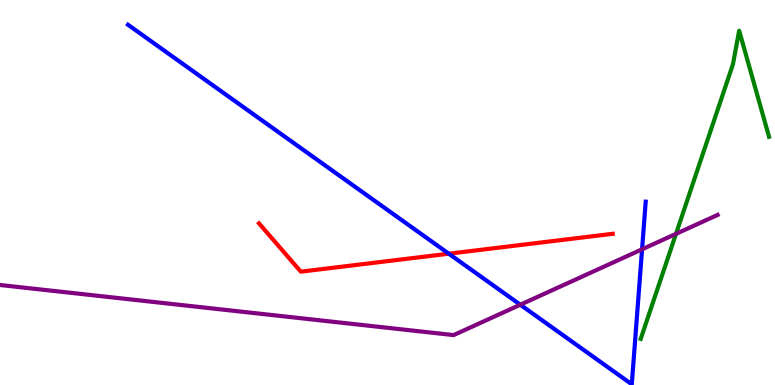[{'lines': ['blue', 'red'], 'intersections': [{'x': 5.79, 'y': 3.41}]}, {'lines': ['green', 'red'], 'intersections': []}, {'lines': ['purple', 'red'], 'intersections': []}, {'lines': ['blue', 'green'], 'intersections': []}, {'lines': ['blue', 'purple'], 'intersections': [{'x': 6.71, 'y': 2.08}, {'x': 8.28, 'y': 3.52}]}, {'lines': ['green', 'purple'], 'intersections': [{'x': 8.72, 'y': 3.93}]}]